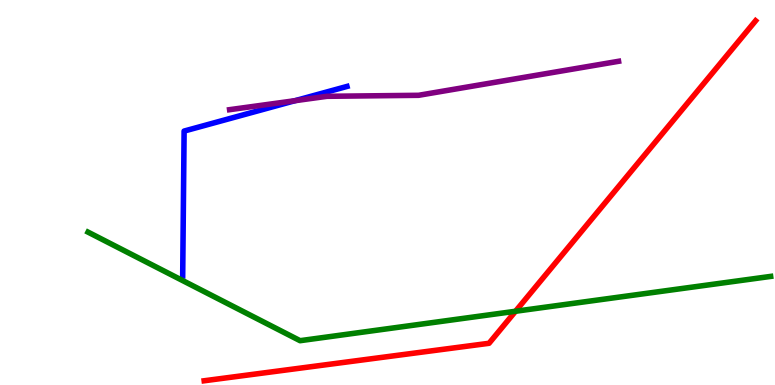[{'lines': ['blue', 'red'], 'intersections': []}, {'lines': ['green', 'red'], 'intersections': [{'x': 6.65, 'y': 1.92}]}, {'lines': ['purple', 'red'], 'intersections': []}, {'lines': ['blue', 'green'], 'intersections': []}, {'lines': ['blue', 'purple'], 'intersections': [{'x': 3.81, 'y': 7.38}]}, {'lines': ['green', 'purple'], 'intersections': []}]